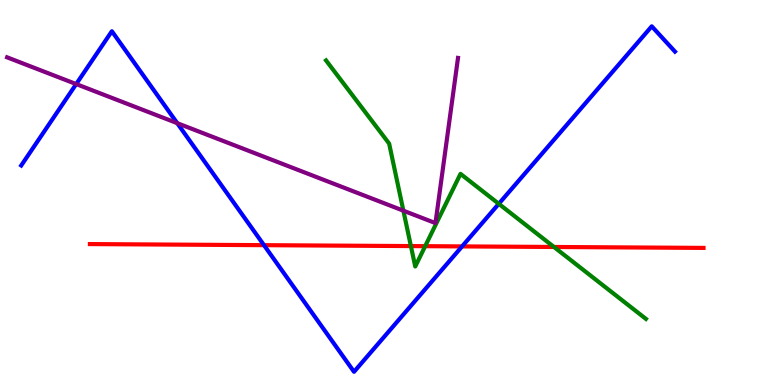[{'lines': ['blue', 'red'], 'intersections': [{'x': 3.41, 'y': 3.63}, {'x': 5.96, 'y': 3.6}]}, {'lines': ['green', 'red'], 'intersections': [{'x': 5.3, 'y': 3.61}, {'x': 5.49, 'y': 3.61}, {'x': 7.15, 'y': 3.59}]}, {'lines': ['purple', 'red'], 'intersections': []}, {'lines': ['blue', 'green'], 'intersections': [{'x': 6.44, 'y': 4.71}]}, {'lines': ['blue', 'purple'], 'intersections': [{'x': 0.983, 'y': 7.82}, {'x': 2.29, 'y': 6.8}]}, {'lines': ['green', 'purple'], 'intersections': [{'x': 5.21, 'y': 4.53}]}]